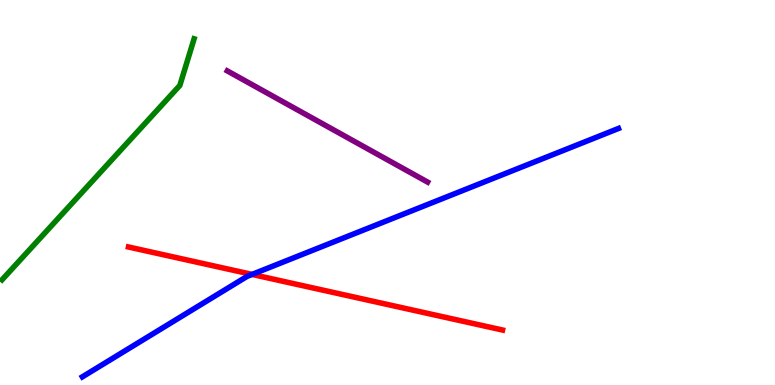[{'lines': ['blue', 'red'], 'intersections': [{'x': 3.25, 'y': 2.87}]}, {'lines': ['green', 'red'], 'intersections': []}, {'lines': ['purple', 'red'], 'intersections': []}, {'lines': ['blue', 'green'], 'intersections': []}, {'lines': ['blue', 'purple'], 'intersections': []}, {'lines': ['green', 'purple'], 'intersections': []}]